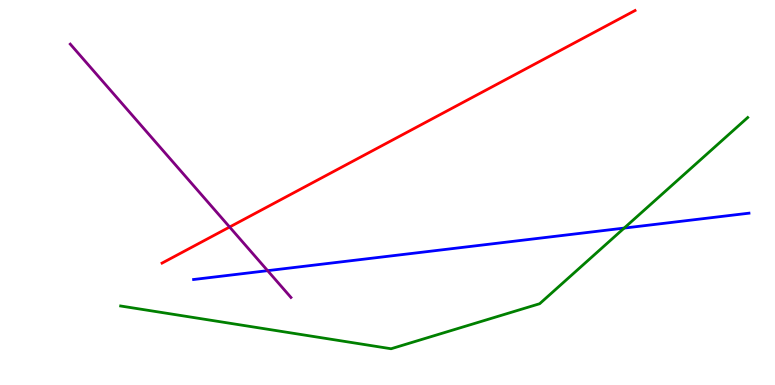[{'lines': ['blue', 'red'], 'intersections': []}, {'lines': ['green', 'red'], 'intersections': []}, {'lines': ['purple', 'red'], 'intersections': [{'x': 2.96, 'y': 4.1}]}, {'lines': ['blue', 'green'], 'intersections': [{'x': 8.05, 'y': 4.08}]}, {'lines': ['blue', 'purple'], 'intersections': [{'x': 3.45, 'y': 2.97}]}, {'lines': ['green', 'purple'], 'intersections': []}]